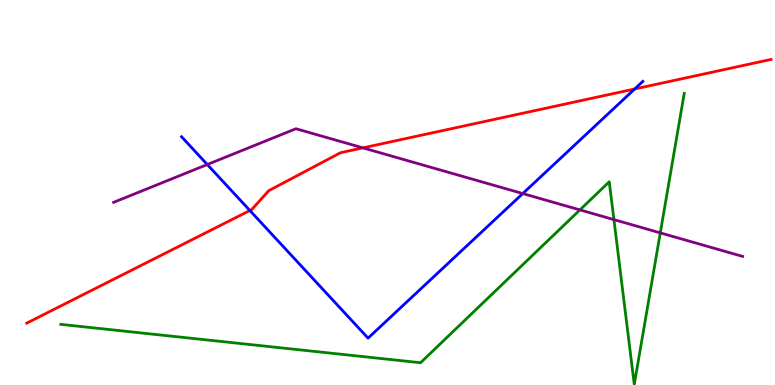[{'lines': ['blue', 'red'], 'intersections': [{'x': 3.22, 'y': 4.53}, {'x': 8.19, 'y': 7.69}]}, {'lines': ['green', 'red'], 'intersections': []}, {'lines': ['purple', 'red'], 'intersections': [{'x': 4.68, 'y': 6.16}]}, {'lines': ['blue', 'green'], 'intersections': []}, {'lines': ['blue', 'purple'], 'intersections': [{'x': 2.67, 'y': 5.73}, {'x': 6.75, 'y': 4.97}]}, {'lines': ['green', 'purple'], 'intersections': [{'x': 7.48, 'y': 4.55}, {'x': 7.92, 'y': 4.3}, {'x': 8.52, 'y': 3.95}]}]